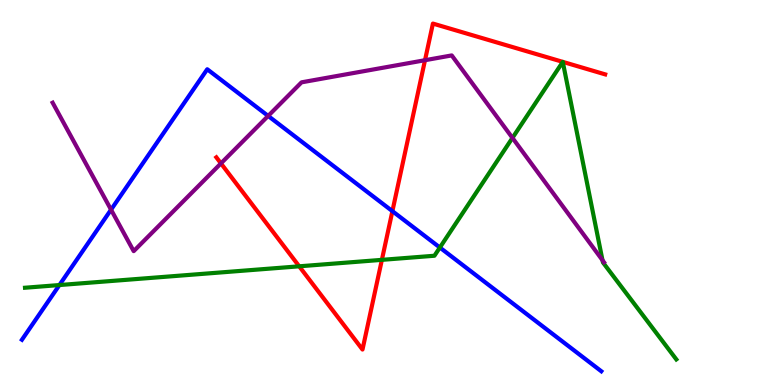[{'lines': ['blue', 'red'], 'intersections': [{'x': 5.06, 'y': 4.52}]}, {'lines': ['green', 'red'], 'intersections': [{'x': 3.86, 'y': 3.08}, {'x': 4.93, 'y': 3.25}]}, {'lines': ['purple', 'red'], 'intersections': [{'x': 2.85, 'y': 5.76}, {'x': 5.48, 'y': 8.44}]}, {'lines': ['blue', 'green'], 'intersections': [{'x': 0.767, 'y': 2.6}, {'x': 5.68, 'y': 3.57}]}, {'lines': ['blue', 'purple'], 'intersections': [{'x': 1.43, 'y': 4.55}, {'x': 3.46, 'y': 6.99}]}, {'lines': ['green', 'purple'], 'intersections': [{'x': 6.61, 'y': 6.42}, {'x': 7.77, 'y': 3.24}]}]